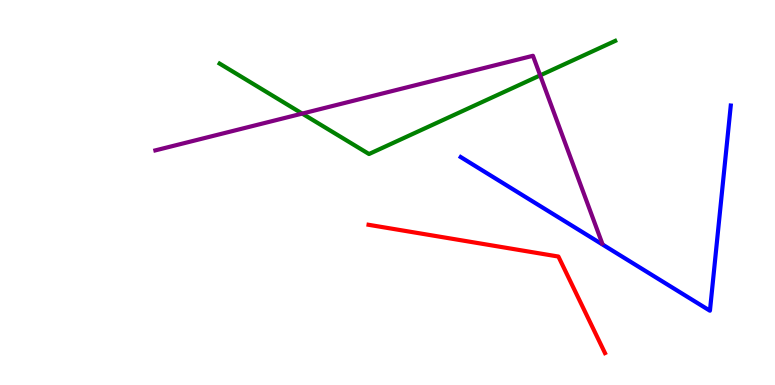[{'lines': ['blue', 'red'], 'intersections': []}, {'lines': ['green', 'red'], 'intersections': []}, {'lines': ['purple', 'red'], 'intersections': []}, {'lines': ['blue', 'green'], 'intersections': []}, {'lines': ['blue', 'purple'], 'intersections': []}, {'lines': ['green', 'purple'], 'intersections': [{'x': 3.9, 'y': 7.05}, {'x': 6.97, 'y': 8.04}]}]